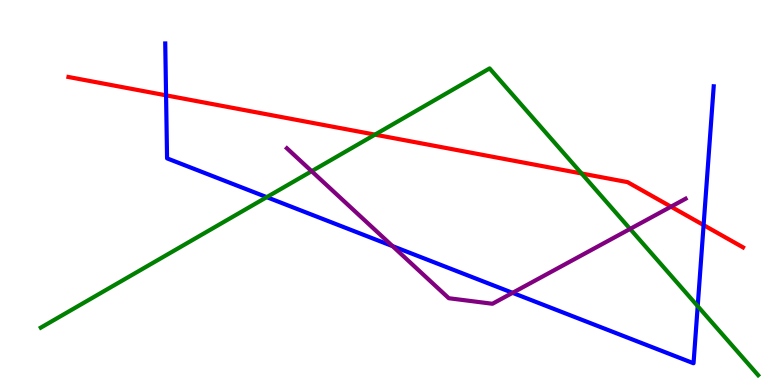[{'lines': ['blue', 'red'], 'intersections': [{'x': 2.14, 'y': 7.52}, {'x': 9.08, 'y': 4.15}]}, {'lines': ['green', 'red'], 'intersections': [{'x': 4.84, 'y': 6.5}, {'x': 7.5, 'y': 5.49}]}, {'lines': ['purple', 'red'], 'intersections': [{'x': 8.66, 'y': 4.63}]}, {'lines': ['blue', 'green'], 'intersections': [{'x': 3.44, 'y': 4.88}, {'x': 9.0, 'y': 2.05}]}, {'lines': ['blue', 'purple'], 'intersections': [{'x': 5.07, 'y': 3.61}, {'x': 6.61, 'y': 2.39}]}, {'lines': ['green', 'purple'], 'intersections': [{'x': 4.02, 'y': 5.55}, {'x': 8.13, 'y': 4.05}]}]